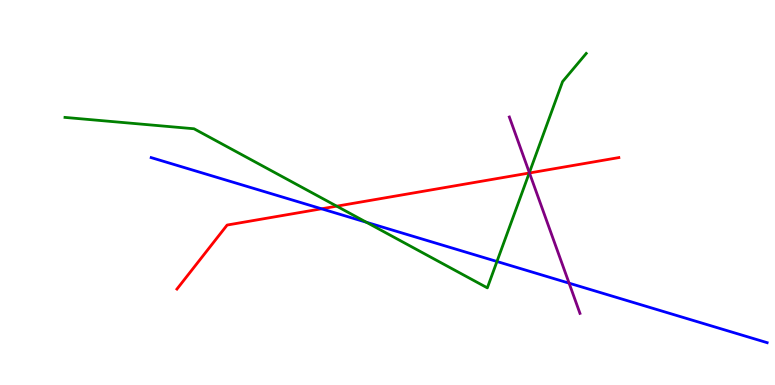[{'lines': ['blue', 'red'], 'intersections': [{'x': 4.15, 'y': 4.58}]}, {'lines': ['green', 'red'], 'intersections': [{'x': 4.34, 'y': 4.64}, {'x': 6.83, 'y': 5.51}]}, {'lines': ['purple', 'red'], 'intersections': [{'x': 6.83, 'y': 5.51}]}, {'lines': ['blue', 'green'], 'intersections': [{'x': 4.73, 'y': 4.23}, {'x': 6.41, 'y': 3.21}]}, {'lines': ['blue', 'purple'], 'intersections': [{'x': 7.34, 'y': 2.65}]}, {'lines': ['green', 'purple'], 'intersections': [{'x': 6.83, 'y': 5.52}]}]